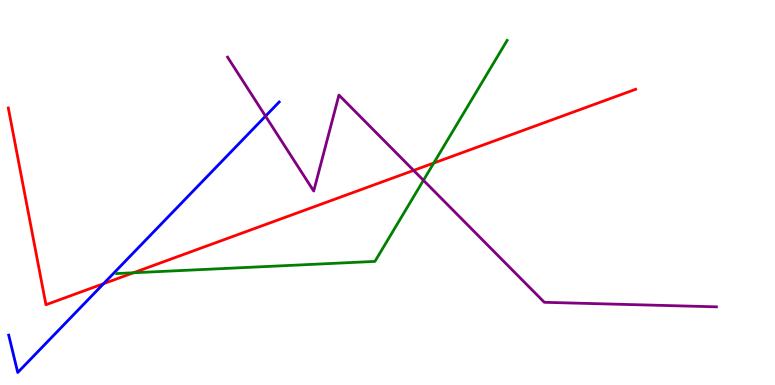[{'lines': ['blue', 'red'], 'intersections': [{'x': 1.34, 'y': 2.63}]}, {'lines': ['green', 'red'], 'intersections': [{'x': 1.72, 'y': 2.92}, {'x': 5.6, 'y': 5.77}]}, {'lines': ['purple', 'red'], 'intersections': [{'x': 5.34, 'y': 5.57}]}, {'lines': ['blue', 'green'], 'intersections': []}, {'lines': ['blue', 'purple'], 'intersections': [{'x': 3.43, 'y': 6.98}]}, {'lines': ['green', 'purple'], 'intersections': [{'x': 5.46, 'y': 5.32}]}]